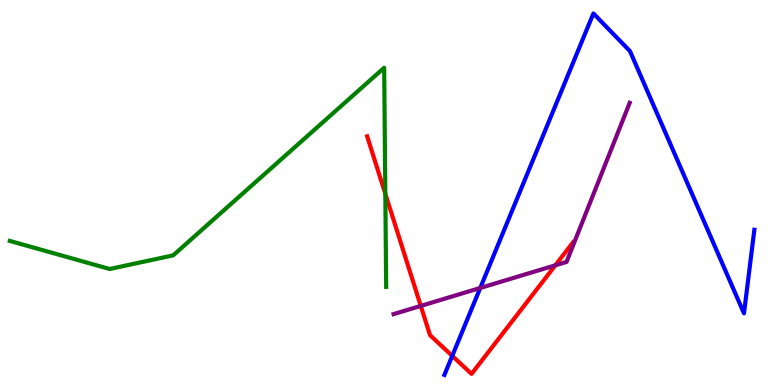[{'lines': ['blue', 'red'], 'intersections': [{'x': 5.84, 'y': 0.756}]}, {'lines': ['green', 'red'], 'intersections': [{'x': 4.97, 'y': 4.97}]}, {'lines': ['purple', 'red'], 'intersections': [{'x': 5.43, 'y': 2.05}, {'x': 7.17, 'y': 3.11}]}, {'lines': ['blue', 'green'], 'intersections': []}, {'lines': ['blue', 'purple'], 'intersections': [{'x': 6.2, 'y': 2.52}]}, {'lines': ['green', 'purple'], 'intersections': []}]